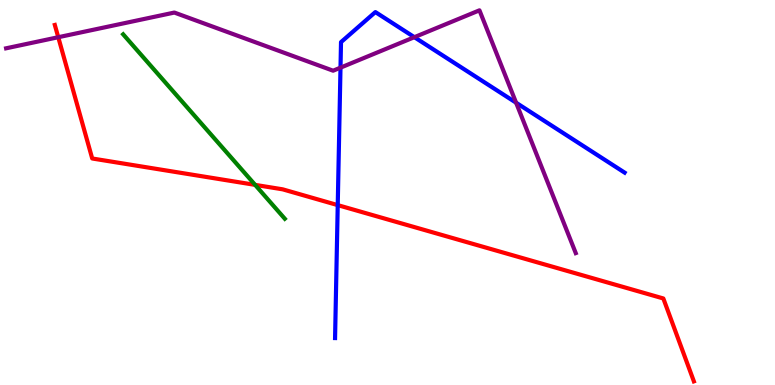[{'lines': ['blue', 'red'], 'intersections': [{'x': 4.36, 'y': 4.67}]}, {'lines': ['green', 'red'], 'intersections': [{'x': 3.29, 'y': 5.2}]}, {'lines': ['purple', 'red'], 'intersections': [{'x': 0.752, 'y': 9.03}]}, {'lines': ['blue', 'green'], 'intersections': []}, {'lines': ['blue', 'purple'], 'intersections': [{'x': 4.39, 'y': 8.24}, {'x': 5.35, 'y': 9.03}, {'x': 6.66, 'y': 7.33}]}, {'lines': ['green', 'purple'], 'intersections': []}]